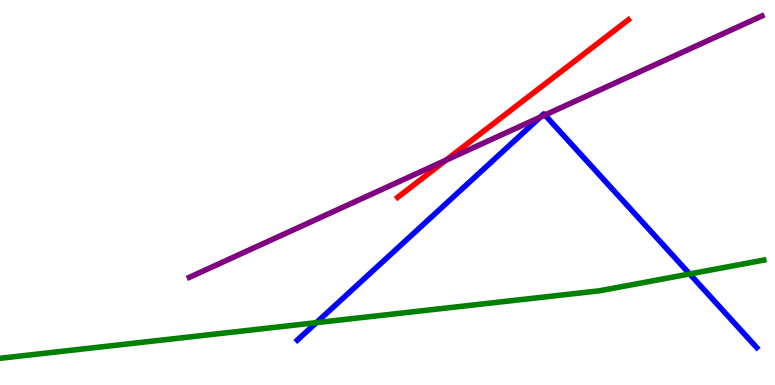[{'lines': ['blue', 'red'], 'intersections': []}, {'lines': ['green', 'red'], 'intersections': []}, {'lines': ['purple', 'red'], 'intersections': [{'x': 5.75, 'y': 5.84}]}, {'lines': ['blue', 'green'], 'intersections': [{'x': 4.08, 'y': 1.62}, {'x': 8.9, 'y': 2.88}]}, {'lines': ['blue', 'purple'], 'intersections': [{'x': 6.97, 'y': 6.96}, {'x': 7.03, 'y': 7.01}]}, {'lines': ['green', 'purple'], 'intersections': []}]